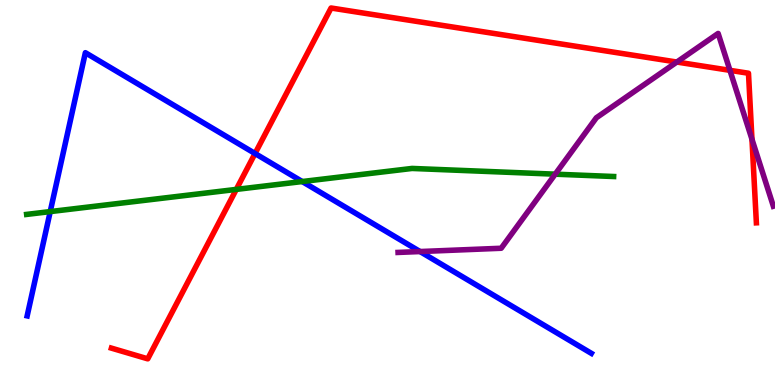[{'lines': ['blue', 'red'], 'intersections': [{'x': 3.29, 'y': 6.01}]}, {'lines': ['green', 'red'], 'intersections': [{'x': 3.05, 'y': 5.08}]}, {'lines': ['purple', 'red'], 'intersections': [{'x': 8.73, 'y': 8.39}, {'x': 9.42, 'y': 8.17}, {'x': 9.7, 'y': 6.38}]}, {'lines': ['blue', 'green'], 'intersections': [{'x': 0.648, 'y': 4.5}, {'x': 3.9, 'y': 5.28}]}, {'lines': ['blue', 'purple'], 'intersections': [{'x': 5.42, 'y': 3.47}]}, {'lines': ['green', 'purple'], 'intersections': [{'x': 7.16, 'y': 5.48}]}]